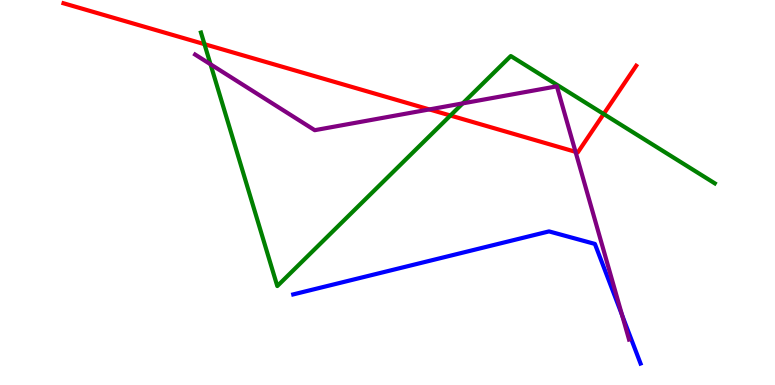[{'lines': ['blue', 'red'], 'intersections': []}, {'lines': ['green', 'red'], 'intersections': [{'x': 2.64, 'y': 8.85}, {'x': 5.81, 'y': 7.0}, {'x': 7.79, 'y': 7.04}]}, {'lines': ['purple', 'red'], 'intersections': [{'x': 5.54, 'y': 7.16}, {'x': 7.43, 'y': 6.06}]}, {'lines': ['blue', 'green'], 'intersections': []}, {'lines': ['blue', 'purple'], 'intersections': [{'x': 8.03, 'y': 1.81}]}, {'lines': ['green', 'purple'], 'intersections': [{'x': 2.72, 'y': 8.33}, {'x': 5.97, 'y': 7.31}]}]